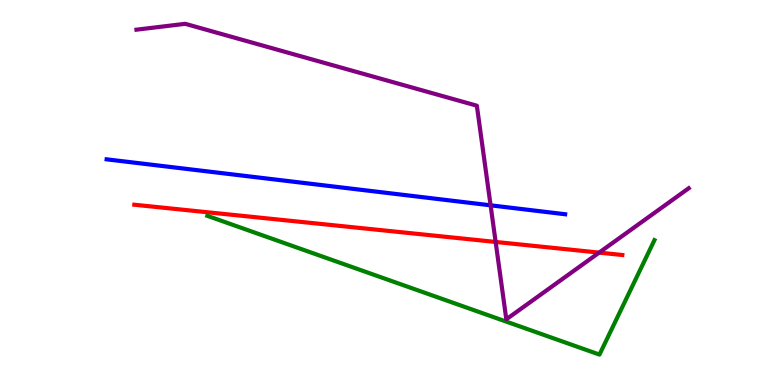[{'lines': ['blue', 'red'], 'intersections': []}, {'lines': ['green', 'red'], 'intersections': []}, {'lines': ['purple', 'red'], 'intersections': [{'x': 6.4, 'y': 3.72}, {'x': 7.73, 'y': 3.44}]}, {'lines': ['blue', 'green'], 'intersections': []}, {'lines': ['blue', 'purple'], 'intersections': [{'x': 6.33, 'y': 4.67}]}, {'lines': ['green', 'purple'], 'intersections': []}]